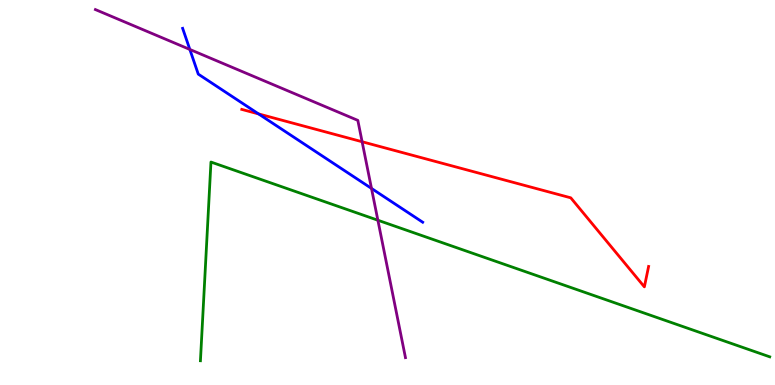[{'lines': ['blue', 'red'], 'intersections': [{'x': 3.34, 'y': 7.04}]}, {'lines': ['green', 'red'], 'intersections': []}, {'lines': ['purple', 'red'], 'intersections': [{'x': 4.67, 'y': 6.32}]}, {'lines': ['blue', 'green'], 'intersections': []}, {'lines': ['blue', 'purple'], 'intersections': [{'x': 2.45, 'y': 8.72}, {'x': 4.79, 'y': 5.11}]}, {'lines': ['green', 'purple'], 'intersections': [{'x': 4.88, 'y': 4.28}]}]